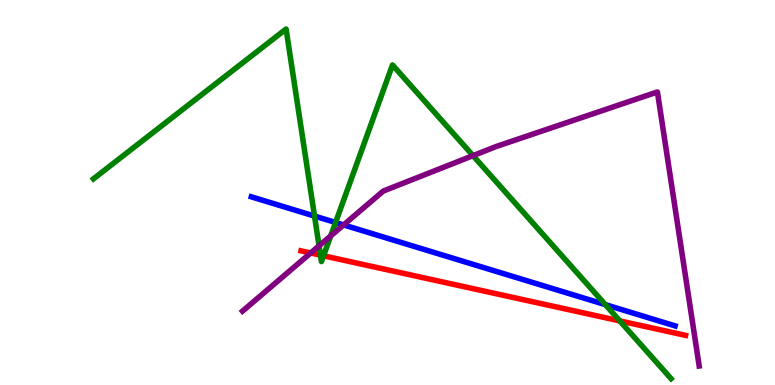[{'lines': ['blue', 'red'], 'intersections': []}, {'lines': ['green', 'red'], 'intersections': [{'x': 4.14, 'y': 3.37}, {'x': 4.17, 'y': 3.36}, {'x': 8.0, 'y': 1.66}]}, {'lines': ['purple', 'red'], 'intersections': [{'x': 4.01, 'y': 3.43}]}, {'lines': ['blue', 'green'], 'intersections': [{'x': 4.06, 'y': 4.39}, {'x': 4.33, 'y': 4.22}, {'x': 7.81, 'y': 2.09}]}, {'lines': ['blue', 'purple'], 'intersections': [{'x': 4.43, 'y': 4.16}]}, {'lines': ['green', 'purple'], 'intersections': [{'x': 4.12, 'y': 3.61}, {'x': 4.27, 'y': 3.87}, {'x': 6.1, 'y': 5.96}]}]